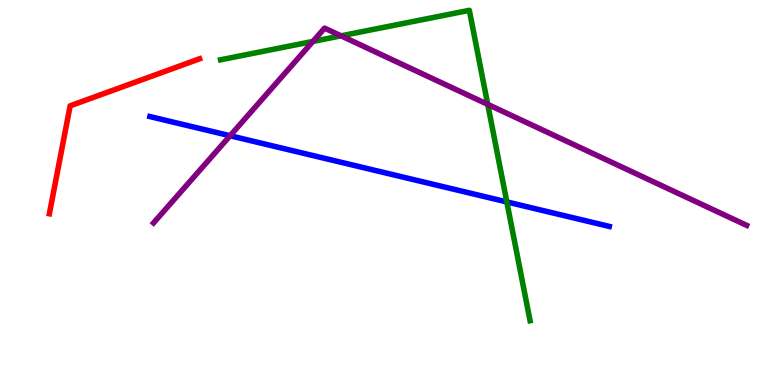[{'lines': ['blue', 'red'], 'intersections': []}, {'lines': ['green', 'red'], 'intersections': []}, {'lines': ['purple', 'red'], 'intersections': []}, {'lines': ['blue', 'green'], 'intersections': [{'x': 6.54, 'y': 4.76}]}, {'lines': ['blue', 'purple'], 'intersections': [{'x': 2.97, 'y': 6.47}]}, {'lines': ['green', 'purple'], 'intersections': [{'x': 4.04, 'y': 8.92}, {'x': 4.4, 'y': 9.07}, {'x': 6.29, 'y': 7.29}]}]